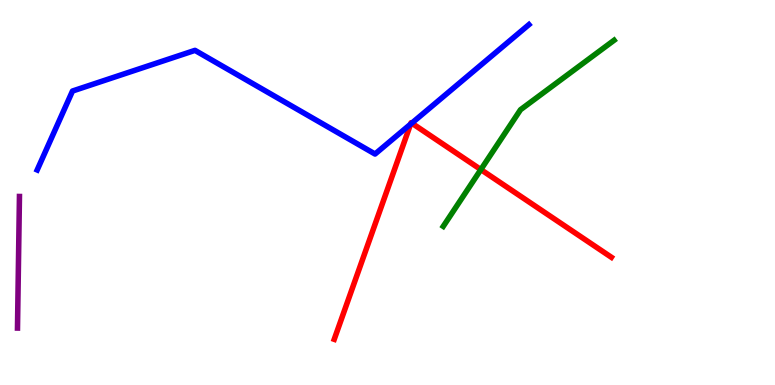[{'lines': ['blue', 'red'], 'intersections': [{'x': 5.3, 'y': 6.78}, {'x': 5.31, 'y': 6.8}]}, {'lines': ['green', 'red'], 'intersections': [{'x': 6.2, 'y': 5.6}]}, {'lines': ['purple', 'red'], 'intersections': []}, {'lines': ['blue', 'green'], 'intersections': []}, {'lines': ['blue', 'purple'], 'intersections': []}, {'lines': ['green', 'purple'], 'intersections': []}]